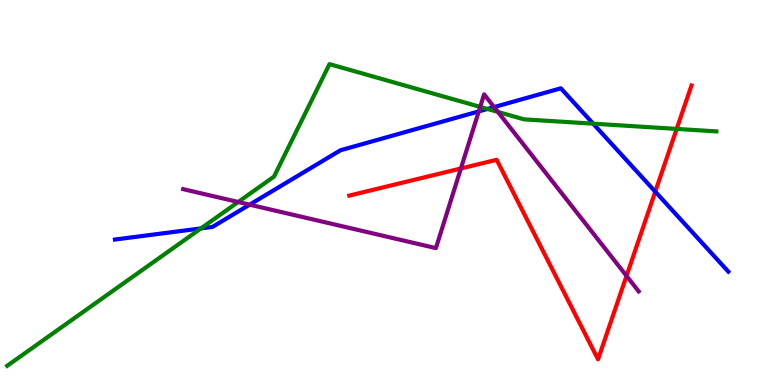[{'lines': ['blue', 'red'], 'intersections': [{'x': 8.46, 'y': 5.02}]}, {'lines': ['green', 'red'], 'intersections': [{'x': 8.73, 'y': 6.65}]}, {'lines': ['purple', 'red'], 'intersections': [{'x': 5.95, 'y': 5.62}, {'x': 8.08, 'y': 2.83}]}, {'lines': ['blue', 'green'], 'intersections': [{'x': 2.59, 'y': 4.07}, {'x': 6.29, 'y': 7.17}, {'x': 7.65, 'y': 6.79}]}, {'lines': ['blue', 'purple'], 'intersections': [{'x': 3.22, 'y': 4.68}, {'x': 6.18, 'y': 7.11}, {'x': 6.38, 'y': 7.22}]}, {'lines': ['green', 'purple'], 'intersections': [{'x': 3.07, 'y': 4.75}, {'x': 6.2, 'y': 7.22}, {'x': 6.42, 'y': 7.09}]}]